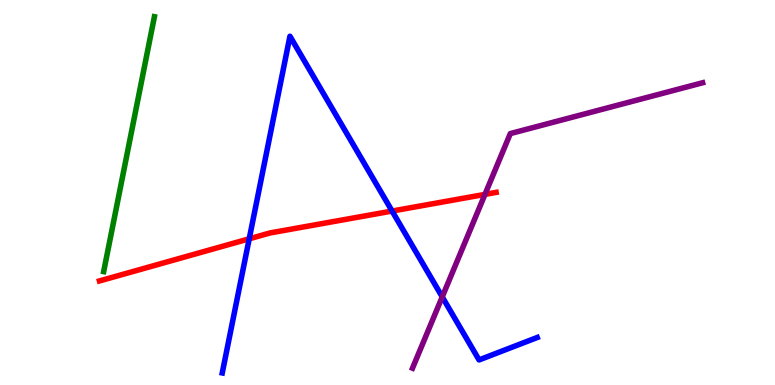[{'lines': ['blue', 'red'], 'intersections': [{'x': 3.22, 'y': 3.8}, {'x': 5.06, 'y': 4.52}]}, {'lines': ['green', 'red'], 'intersections': []}, {'lines': ['purple', 'red'], 'intersections': [{'x': 6.26, 'y': 4.95}]}, {'lines': ['blue', 'green'], 'intersections': []}, {'lines': ['blue', 'purple'], 'intersections': [{'x': 5.71, 'y': 2.29}]}, {'lines': ['green', 'purple'], 'intersections': []}]